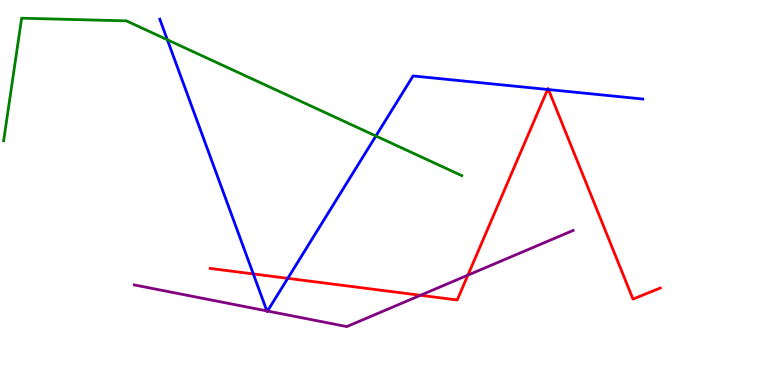[{'lines': ['blue', 'red'], 'intersections': [{'x': 3.27, 'y': 2.88}, {'x': 3.71, 'y': 2.77}, {'x': 7.07, 'y': 7.68}, {'x': 7.08, 'y': 7.67}]}, {'lines': ['green', 'red'], 'intersections': []}, {'lines': ['purple', 'red'], 'intersections': [{'x': 5.43, 'y': 2.33}, {'x': 6.04, 'y': 2.85}]}, {'lines': ['blue', 'green'], 'intersections': [{'x': 2.16, 'y': 8.97}, {'x': 4.85, 'y': 6.47}]}, {'lines': ['blue', 'purple'], 'intersections': [{'x': 3.44, 'y': 1.92}, {'x': 3.45, 'y': 1.92}]}, {'lines': ['green', 'purple'], 'intersections': []}]